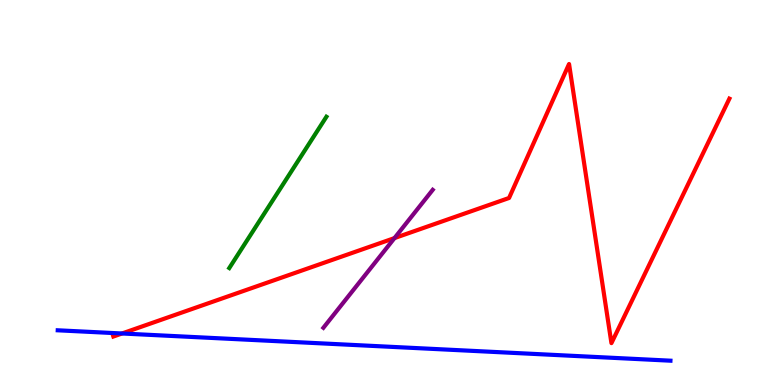[{'lines': ['blue', 'red'], 'intersections': [{'x': 1.57, 'y': 1.34}]}, {'lines': ['green', 'red'], 'intersections': []}, {'lines': ['purple', 'red'], 'intersections': [{'x': 5.09, 'y': 3.82}]}, {'lines': ['blue', 'green'], 'intersections': []}, {'lines': ['blue', 'purple'], 'intersections': []}, {'lines': ['green', 'purple'], 'intersections': []}]